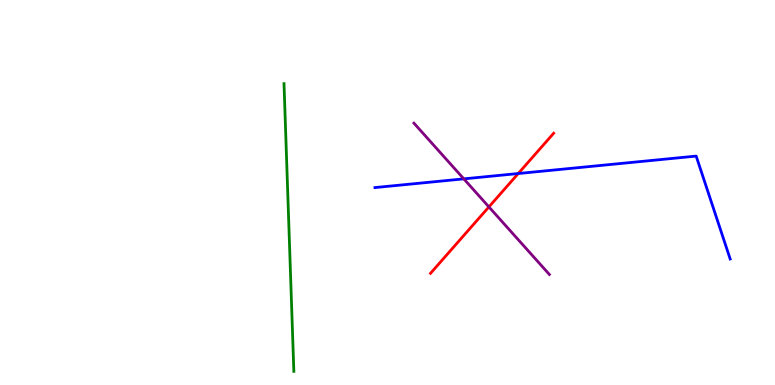[{'lines': ['blue', 'red'], 'intersections': [{'x': 6.69, 'y': 5.49}]}, {'lines': ['green', 'red'], 'intersections': []}, {'lines': ['purple', 'red'], 'intersections': [{'x': 6.31, 'y': 4.63}]}, {'lines': ['blue', 'green'], 'intersections': []}, {'lines': ['blue', 'purple'], 'intersections': [{'x': 5.98, 'y': 5.35}]}, {'lines': ['green', 'purple'], 'intersections': []}]